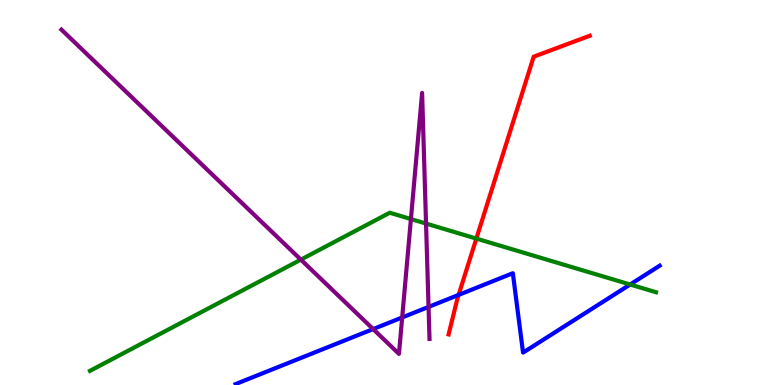[{'lines': ['blue', 'red'], 'intersections': [{'x': 5.92, 'y': 2.34}]}, {'lines': ['green', 'red'], 'intersections': [{'x': 6.15, 'y': 3.8}]}, {'lines': ['purple', 'red'], 'intersections': []}, {'lines': ['blue', 'green'], 'intersections': [{'x': 8.13, 'y': 2.61}]}, {'lines': ['blue', 'purple'], 'intersections': [{'x': 4.81, 'y': 1.45}, {'x': 5.19, 'y': 1.75}, {'x': 5.53, 'y': 2.03}]}, {'lines': ['green', 'purple'], 'intersections': [{'x': 3.88, 'y': 3.26}, {'x': 5.3, 'y': 4.31}, {'x': 5.5, 'y': 4.19}]}]